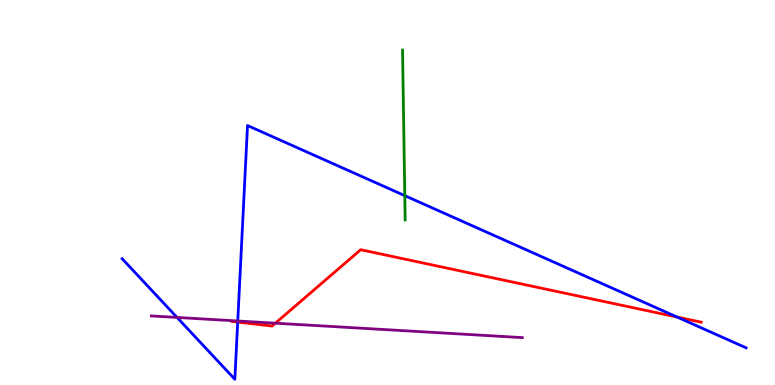[{'lines': ['blue', 'red'], 'intersections': [{'x': 3.07, 'y': 1.63}, {'x': 8.74, 'y': 1.77}]}, {'lines': ['green', 'red'], 'intersections': []}, {'lines': ['purple', 'red'], 'intersections': [{'x': 3.55, 'y': 1.61}]}, {'lines': ['blue', 'green'], 'intersections': [{'x': 5.22, 'y': 4.92}]}, {'lines': ['blue', 'purple'], 'intersections': [{'x': 2.28, 'y': 1.75}, {'x': 3.07, 'y': 1.66}]}, {'lines': ['green', 'purple'], 'intersections': []}]